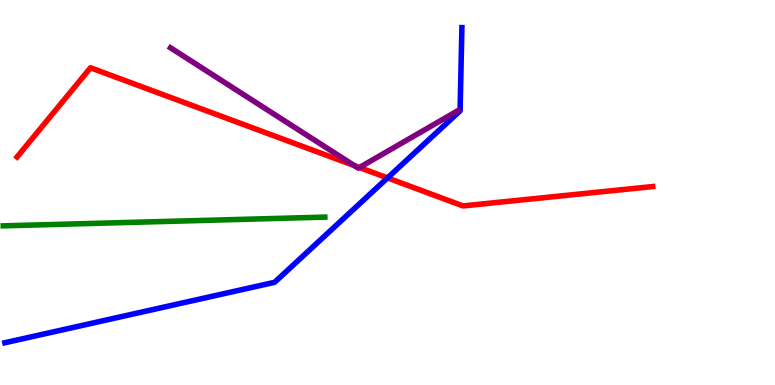[{'lines': ['blue', 'red'], 'intersections': [{'x': 5.0, 'y': 5.38}]}, {'lines': ['green', 'red'], 'intersections': []}, {'lines': ['purple', 'red'], 'intersections': [{'x': 4.57, 'y': 5.7}, {'x': 4.64, 'y': 5.65}]}, {'lines': ['blue', 'green'], 'intersections': []}, {'lines': ['blue', 'purple'], 'intersections': []}, {'lines': ['green', 'purple'], 'intersections': []}]